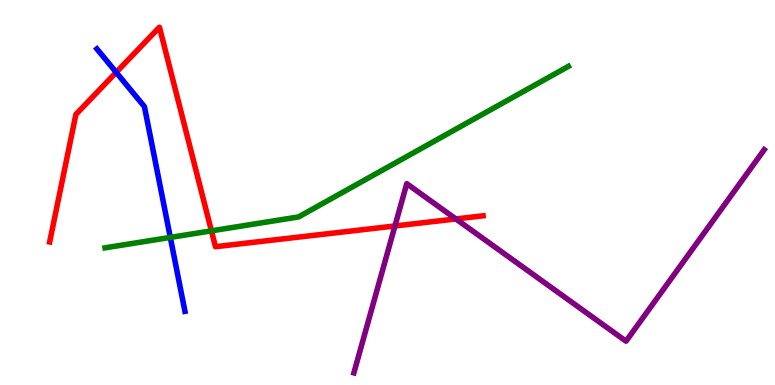[{'lines': ['blue', 'red'], 'intersections': [{'x': 1.5, 'y': 8.12}]}, {'lines': ['green', 'red'], 'intersections': [{'x': 2.73, 'y': 4.0}]}, {'lines': ['purple', 'red'], 'intersections': [{'x': 5.1, 'y': 4.13}, {'x': 5.88, 'y': 4.31}]}, {'lines': ['blue', 'green'], 'intersections': [{'x': 2.2, 'y': 3.83}]}, {'lines': ['blue', 'purple'], 'intersections': []}, {'lines': ['green', 'purple'], 'intersections': []}]